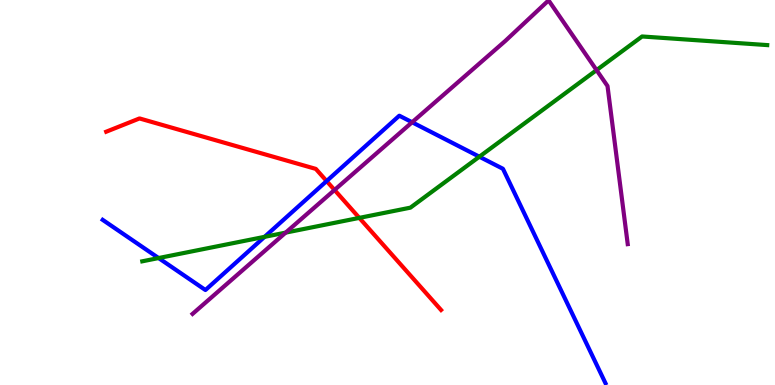[{'lines': ['blue', 'red'], 'intersections': [{'x': 4.21, 'y': 5.3}]}, {'lines': ['green', 'red'], 'intersections': [{'x': 4.64, 'y': 4.34}]}, {'lines': ['purple', 'red'], 'intersections': [{'x': 4.32, 'y': 5.07}]}, {'lines': ['blue', 'green'], 'intersections': [{'x': 2.05, 'y': 3.3}, {'x': 3.41, 'y': 3.85}, {'x': 6.19, 'y': 5.93}]}, {'lines': ['blue', 'purple'], 'intersections': [{'x': 5.32, 'y': 6.82}]}, {'lines': ['green', 'purple'], 'intersections': [{'x': 3.69, 'y': 3.96}, {'x': 7.7, 'y': 8.18}]}]